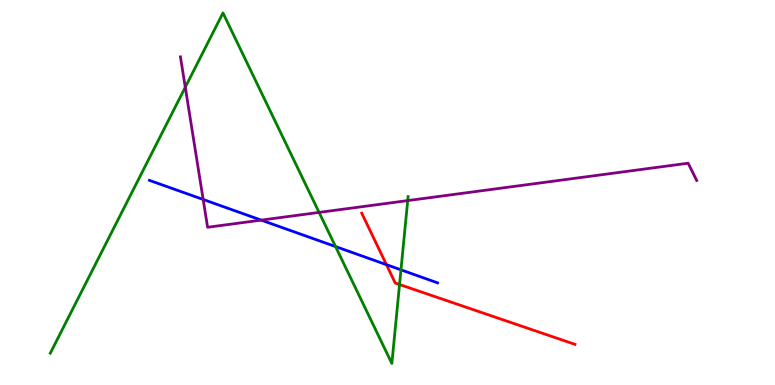[{'lines': ['blue', 'red'], 'intersections': [{'x': 4.99, 'y': 3.13}]}, {'lines': ['green', 'red'], 'intersections': [{'x': 5.16, 'y': 2.61}]}, {'lines': ['purple', 'red'], 'intersections': []}, {'lines': ['blue', 'green'], 'intersections': [{'x': 4.33, 'y': 3.6}, {'x': 5.17, 'y': 2.99}]}, {'lines': ['blue', 'purple'], 'intersections': [{'x': 2.62, 'y': 4.82}, {'x': 3.37, 'y': 4.28}]}, {'lines': ['green', 'purple'], 'intersections': [{'x': 2.39, 'y': 7.73}, {'x': 4.12, 'y': 4.48}, {'x': 5.26, 'y': 4.79}]}]